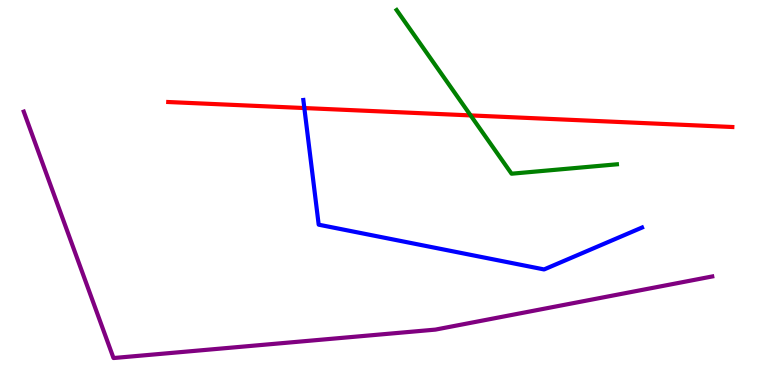[{'lines': ['blue', 'red'], 'intersections': [{'x': 3.93, 'y': 7.19}]}, {'lines': ['green', 'red'], 'intersections': [{'x': 6.07, 'y': 7.0}]}, {'lines': ['purple', 'red'], 'intersections': []}, {'lines': ['blue', 'green'], 'intersections': []}, {'lines': ['blue', 'purple'], 'intersections': []}, {'lines': ['green', 'purple'], 'intersections': []}]